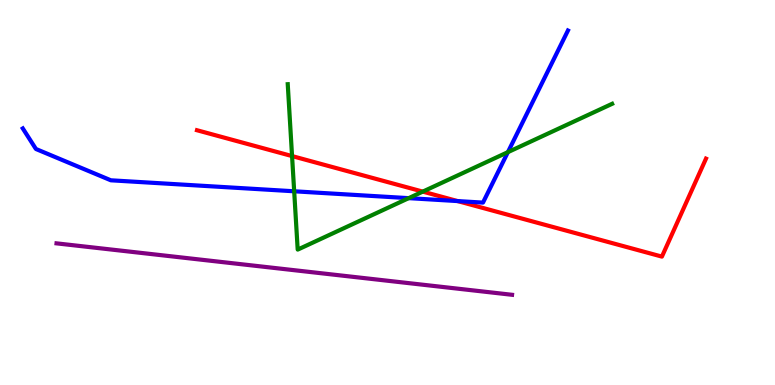[{'lines': ['blue', 'red'], 'intersections': [{'x': 5.9, 'y': 4.78}]}, {'lines': ['green', 'red'], 'intersections': [{'x': 3.77, 'y': 5.95}, {'x': 5.46, 'y': 5.02}]}, {'lines': ['purple', 'red'], 'intersections': []}, {'lines': ['blue', 'green'], 'intersections': [{'x': 3.8, 'y': 5.03}, {'x': 5.27, 'y': 4.85}, {'x': 6.55, 'y': 6.05}]}, {'lines': ['blue', 'purple'], 'intersections': []}, {'lines': ['green', 'purple'], 'intersections': []}]